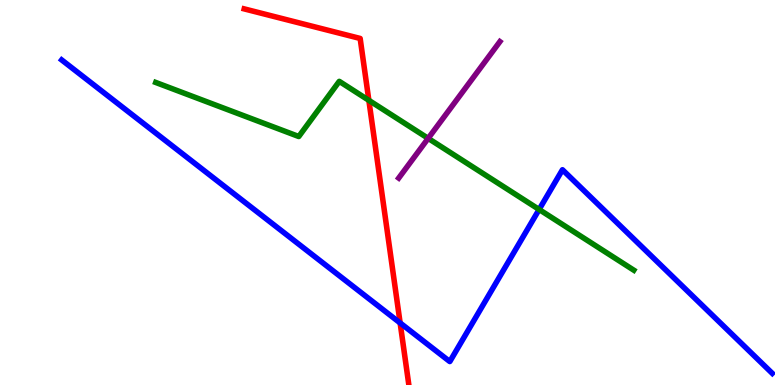[{'lines': ['blue', 'red'], 'intersections': [{'x': 5.16, 'y': 1.61}]}, {'lines': ['green', 'red'], 'intersections': [{'x': 4.76, 'y': 7.39}]}, {'lines': ['purple', 'red'], 'intersections': []}, {'lines': ['blue', 'green'], 'intersections': [{'x': 6.96, 'y': 4.56}]}, {'lines': ['blue', 'purple'], 'intersections': []}, {'lines': ['green', 'purple'], 'intersections': [{'x': 5.52, 'y': 6.41}]}]